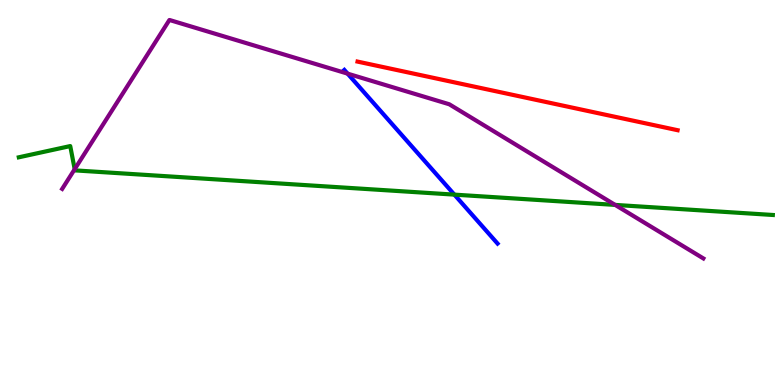[{'lines': ['blue', 'red'], 'intersections': []}, {'lines': ['green', 'red'], 'intersections': []}, {'lines': ['purple', 'red'], 'intersections': []}, {'lines': ['blue', 'green'], 'intersections': [{'x': 5.86, 'y': 4.94}]}, {'lines': ['blue', 'purple'], 'intersections': [{'x': 4.49, 'y': 8.09}]}, {'lines': ['green', 'purple'], 'intersections': [{'x': 0.964, 'y': 5.61}, {'x': 7.94, 'y': 4.68}]}]